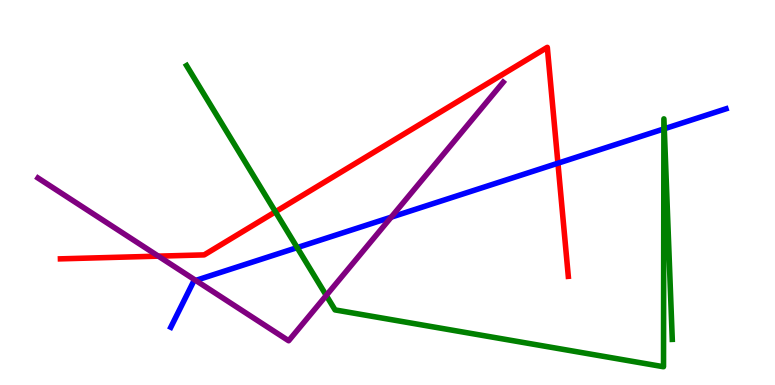[{'lines': ['blue', 'red'], 'intersections': [{'x': 7.2, 'y': 5.76}]}, {'lines': ['green', 'red'], 'intersections': [{'x': 3.55, 'y': 4.5}]}, {'lines': ['purple', 'red'], 'intersections': [{'x': 2.04, 'y': 3.35}]}, {'lines': ['blue', 'green'], 'intersections': [{'x': 3.83, 'y': 3.57}, {'x': 8.57, 'y': 6.65}, {'x': 8.57, 'y': 6.65}]}, {'lines': ['blue', 'purple'], 'intersections': [{'x': 2.53, 'y': 2.72}, {'x': 5.05, 'y': 4.36}]}, {'lines': ['green', 'purple'], 'intersections': [{'x': 4.21, 'y': 2.33}]}]